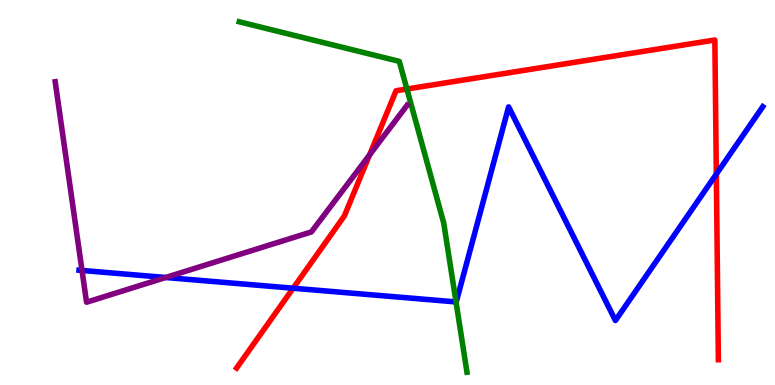[{'lines': ['blue', 'red'], 'intersections': [{'x': 3.78, 'y': 2.51}, {'x': 9.24, 'y': 5.48}]}, {'lines': ['green', 'red'], 'intersections': [{'x': 5.25, 'y': 7.69}]}, {'lines': ['purple', 'red'], 'intersections': [{'x': 4.77, 'y': 5.98}]}, {'lines': ['blue', 'green'], 'intersections': [{'x': 5.88, 'y': 2.16}]}, {'lines': ['blue', 'purple'], 'intersections': [{'x': 1.06, 'y': 2.98}, {'x': 2.14, 'y': 2.79}]}, {'lines': ['green', 'purple'], 'intersections': []}]